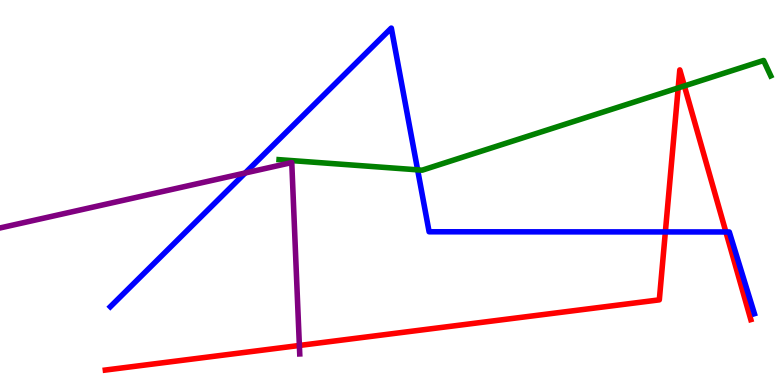[{'lines': ['blue', 'red'], 'intersections': [{'x': 8.59, 'y': 3.98}, {'x': 9.37, 'y': 3.97}]}, {'lines': ['green', 'red'], 'intersections': [{'x': 8.75, 'y': 7.72}, {'x': 8.83, 'y': 7.77}]}, {'lines': ['purple', 'red'], 'intersections': [{'x': 3.86, 'y': 1.03}]}, {'lines': ['blue', 'green'], 'intersections': [{'x': 5.39, 'y': 5.59}]}, {'lines': ['blue', 'purple'], 'intersections': [{'x': 3.16, 'y': 5.51}]}, {'lines': ['green', 'purple'], 'intersections': []}]